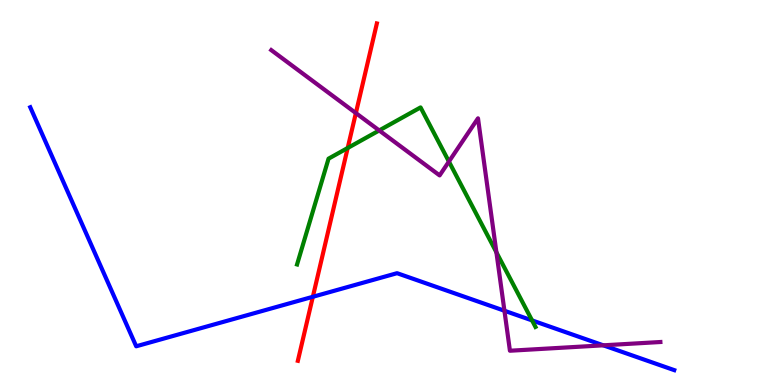[{'lines': ['blue', 'red'], 'intersections': [{'x': 4.04, 'y': 2.29}]}, {'lines': ['green', 'red'], 'intersections': [{'x': 4.49, 'y': 6.16}]}, {'lines': ['purple', 'red'], 'intersections': [{'x': 4.59, 'y': 7.06}]}, {'lines': ['blue', 'green'], 'intersections': [{'x': 6.87, 'y': 1.68}]}, {'lines': ['blue', 'purple'], 'intersections': [{'x': 6.51, 'y': 1.93}, {'x': 7.78, 'y': 1.03}]}, {'lines': ['green', 'purple'], 'intersections': [{'x': 4.89, 'y': 6.61}, {'x': 5.79, 'y': 5.8}, {'x': 6.41, 'y': 3.45}]}]